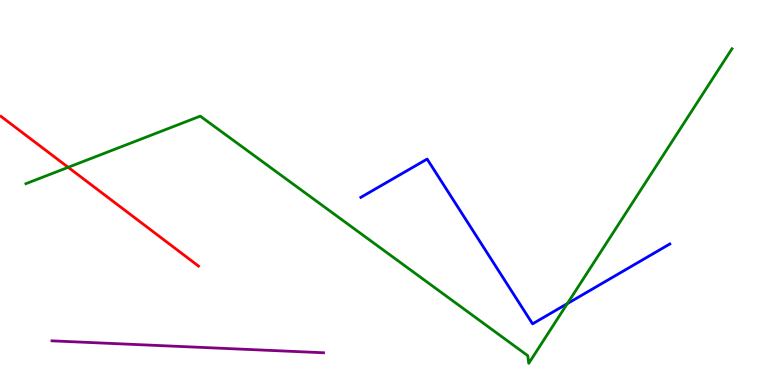[{'lines': ['blue', 'red'], 'intersections': []}, {'lines': ['green', 'red'], 'intersections': [{'x': 0.88, 'y': 5.65}]}, {'lines': ['purple', 'red'], 'intersections': []}, {'lines': ['blue', 'green'], 'intersections': [{'x': 7.32, 'y': 2.11}]}, {'lines': ['blue', 'purple'], 'intersections': []}, {'lines': ['green', 'purple'], 'intersections': []}]